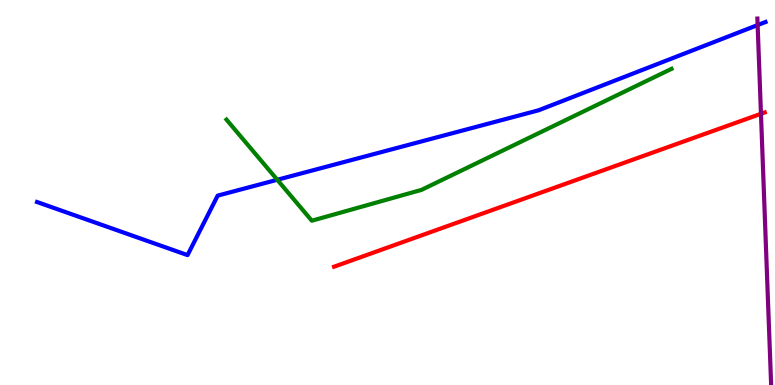[{'lines': ['blue', 'red'], 'intersections': []}, {'lines': ['green', 'red'], 'intersections': []}, {'lines': ['purple', 'red'], 'intersections': [{'x': 9.82, 'y': 7.04}]}, {'lines': ['blue', 'green'], 'intersections': [{'x': 3.58, 'y': 5.33}]}, {'lines': ['blue', 'purple'], 'intersections': [{'x': 9.78, 'y': 9.35}]}, {'lines': ['green', 'purple'], 'intersections': []}]